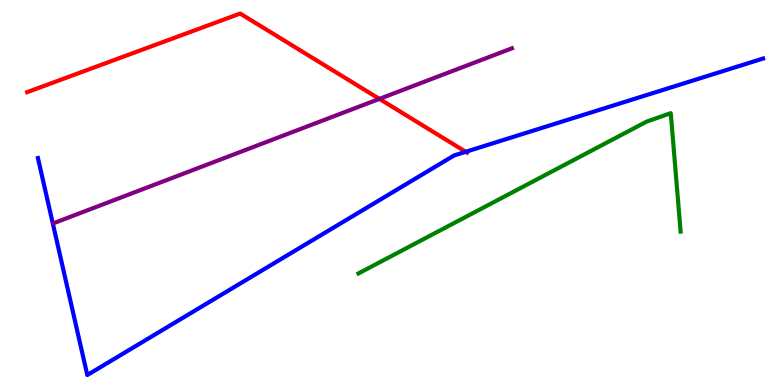[{'lines': ['blue', 'red'], 'intersections': [{'x': 6.01, 'y': 6.06}]}, {'lines': ['green', 'red'], 'intersections': []}, {'lines': ['purple', 'red'], 'intersections': [{'x': 4.9, 'y': 7.43}]}, {'lines': ['blue', 'green'], 'intersections': []}, {'lines': ['blue', 'purple'], 'intersections': []}, {'lines': ['green', 'purple'], 'intersections': []}]